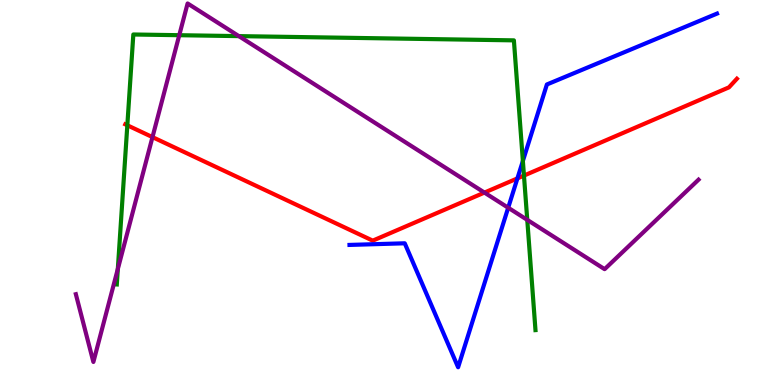[{'lines': ['blue', 'red'], 'intersections': [{'x': 6.68, 'y': 5.37}]}, {'lines': ['green', 'red'], 'intersections': [{'x': 1.64, 'y': 6.75}, {'x': 6.76, 'y': 5.44}]}, {'lines': ['purple', 'red'], 'intersections': [{'x': 1.97, 'y': 6.44}, {'x': 6.25, 'y': 5.0}]}, {'lines': ['blue', 'green'], 'intersections': [{'x': 6.75, 'y': 5.82}]}, {'lines': ['blue', 'purple'], 'intersections': [{'x': 6.56, 'y': 4.6}]}, {'lines': ['green', 'purple'], 'intersections': [{'x': 1.52, 'y': 3.01}, {'x': 2.31, 'y': 9.09}, {'x': 3.08, 'y': 9.06}, {'x': 6.8, 'y': 4.29}]}]